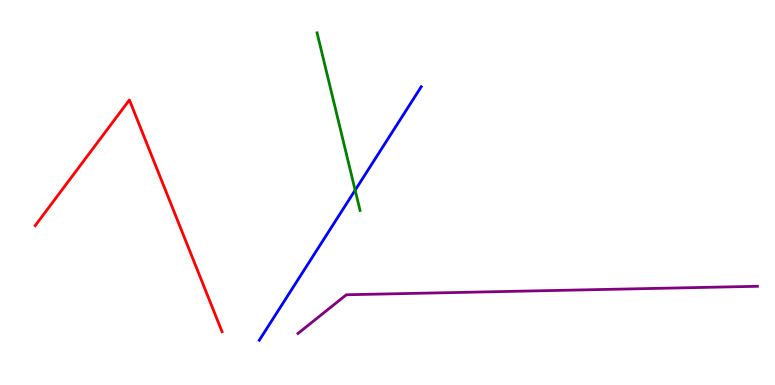[{'lines': ['blue', 'red'], 'intersections': []}, {'lines': ['green', 'red'], 'intersections': []}, {'lines': ['purple', 'red'], 'intersections': []}, {'lines': ['blue', 'green'], 'intersections': [{'x': 4.58, 'y': 5.06}]}, {'lines': ['blue', 'purple'], 'intersections': []}, {'lines': ['green', 'purple'], 'intersections': []}]